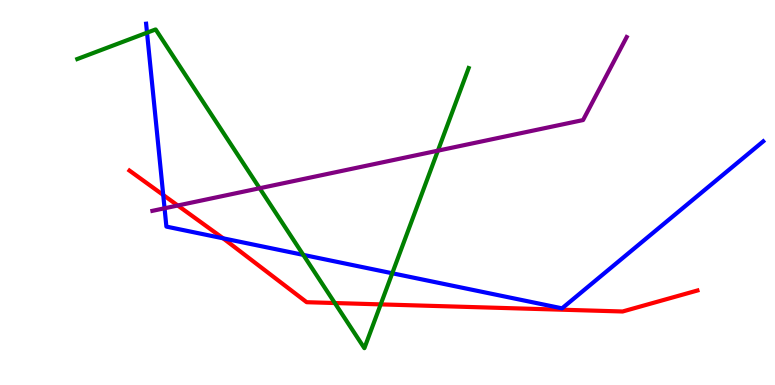[{'lines': ['blue', 'red'], 'intersections': [{'x': 2.11, 'y': 4.94}, {'x': 2.88, 'y': 3.81}]}, {'lines': ['green', 'red'], 'intersections': [{'x': 4.32, 'y': 2.13}, {'x': 4.91, 'y': 2.09}]}, {'lines': ['purple', 'red'], 'intersections': [{'x': 2.29, 'y': 4.66}]}, {'lines': ['blue', 'green'], 'intersections': [{'x': 1.9, 'y': 9.15}, {'x': 3.91, 'y': 3.38}, {'x': 5.06, 'y': 2.9}]}, {'lines': ['blue', 'purple'], 'intersections': [{'x': 2.12, 'y': 4.59}]}, {'lines': ['green', 'purple'], 'intersections': [{'x': 3.35, 'y': 5.11}, {'x': 5.65, 'y': 6.09}]}]